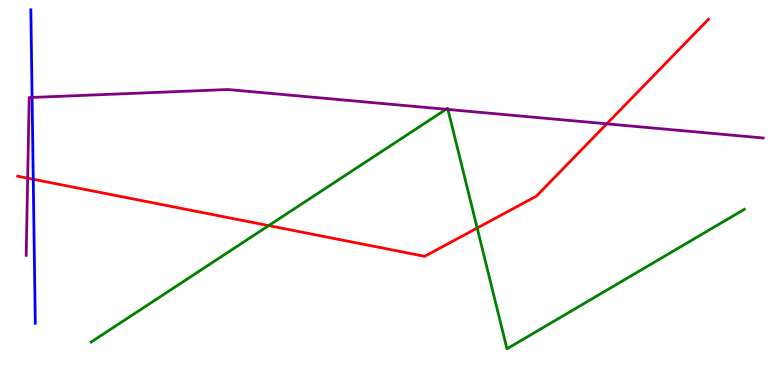[{'lines': ['blue', 'red'], 'intersections': [{'x': 0.429, 'y': 5.34}]}, {'lines': ['green', 'red'], 'intersections': [{'x': 3.47, 'y': 4.14}, {'x': 6.16, 'y': 4.08}]}, {'lines': ['purple', 'red'], 'intersections': [{'x': 0.357, 'y': 5.37}, {'x': 7.83, 'y': 6.78}]}, {'lines': ['blue', 'green'], 'intersections': []}, {'lines': ['blue', 'purple'], 'intersections': [{'x': 0.414, 'y': 7.47}]}, {'lines': ['green', 'purple'], 'intersections': [{'x': 5.76, 'y': 7.16}, {'x': 5.78, 'y': 7.16}]}]